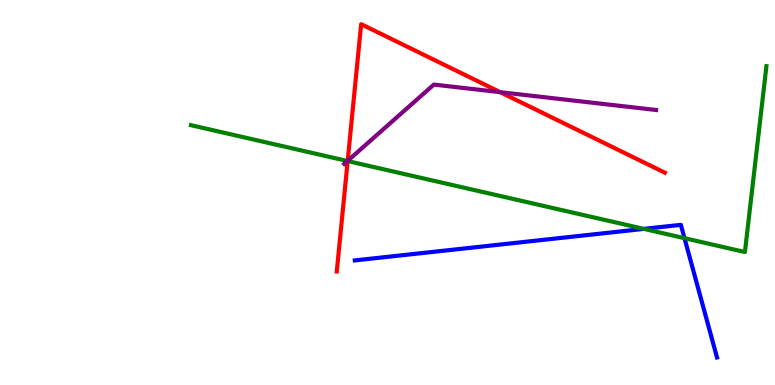[{'lines': ['blue', 'red'], 'intersections': []}, {'lines': ['green', 'red'], 'intersections': [{'x': 4.49, 'y': 5.82}]}, {'lines': ['purple', 'red'], 'intersections': [{'x': 4.49, 'y': 5.82}, {'x': 6.45, 'y': 7.61}]}, {'lines': ['blue', 'green'], 'intersections': [{'x': 8.31, 'y': 4.06}, {'x': 8.83, 'y': 3.81}]}, {'lines': ['blue', 'purple'], 'intersections': []}, {'lines': ['green', 'purple'], 'intersections': [{'x': 4.48, 'y': 5.82}]}]